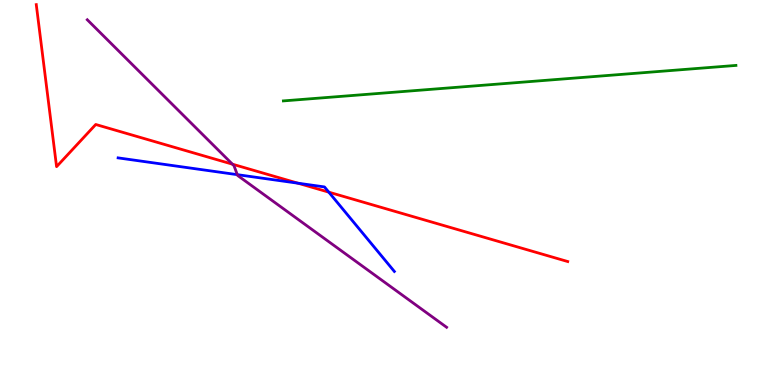[{'lines': ['blue', 'red'], 'intersections': [{'x': 3.84, 'y': 5.24}, {'x': 4.24, 'y': 5.01}]}, {'lines': ['green', 'red'], 'intersections': []}, {'lines': ['purple', 'red'], 'intersections': [{'x': 3.0, 'y': 5.74}]}, {'lines': ['blue', 'green'], 'intersections': []}, {'lines': ['blue', 'purple'], 'intersections': [{'x': 3.06, 'y': 5.46}]}, {'lines': ['green', 'purple'], 'intersections': []}]